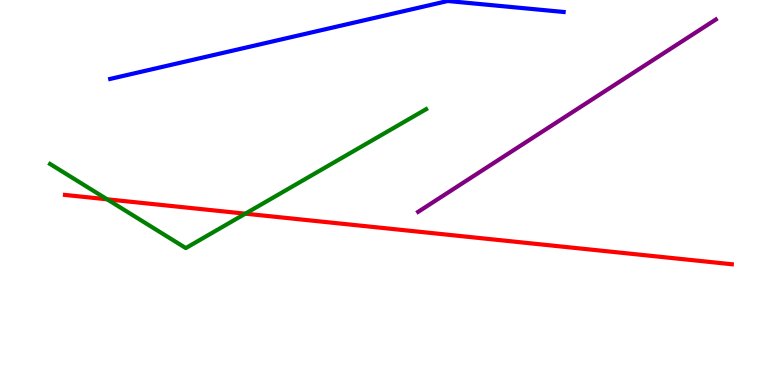[{'lines': ['blue', 'red'], 'intersections': []}, {'lines': ['green', 'red'], 'intersections': [{'x': 1.38, 'y': 4.82}, {'x': 3.17, 'y': 4.45}]}, {'lines': ['purple', 'red'], 'intersections': []}, {'lines': ['blue', 'green'], 'intersections': []}, {'lines': ['blue', 'purple'], 'intersections': []}, {'lines': ['green', 'purple'], 'intersections': []}]